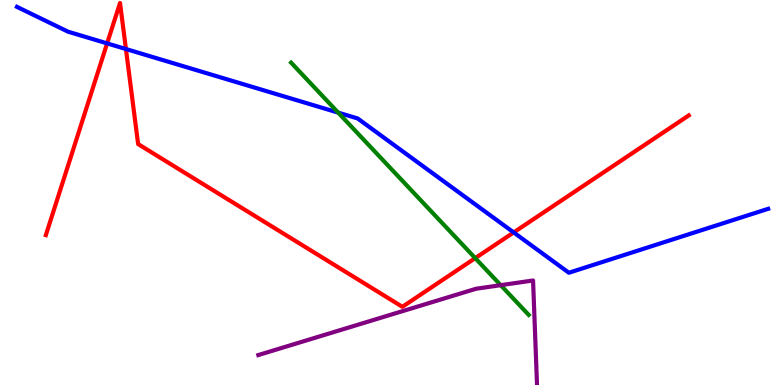[{'lines': ['blue', 'red'], 'intersections': [{'x': 1.38, 'y': 8.87}, {'x': 1.62, 'y': 8.73}, {'x': 6.63, 'y': 3.96}]}, {'lines': ['green', 'red'], 'intersections': [{'x': 6.13, 'y': 3.3}]}, {'lines': ['purple', 'red'], 'intersections': []}, {'lines': ['blue', 'green'], 'intersections': [{'x': 4.36, 'y': 7.07}]}, {'lines': ['blue', 'purple'], 'intersections': []}, {'lines': ['green', 'purple'], 'intersections': [{'x': 6.46, 'y': 2.59}]}]